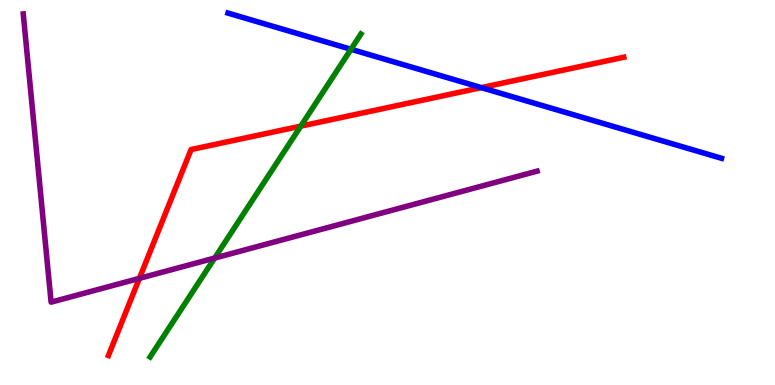[{'lines': ['blue', 'red'], 'intersections': [{'x': 6.21, 'y': 7.72}]}, {'lines': ['green', 'red'], 'intersections': [{'x': 3.88, 'y': 6.72}]}, {'lines': ['purple', 'red'], 'intersections': [{'x': 1.8, 'y': 2.77}]}, {'lines': ['blue', 'green'], 'intersections': [{'x': 4.53, 'y': 8.72}]}, {'lines': ['blue', 'purple'], 'intersections': []}, {'lines': ['green', 'purple'], 'intersections': [{'x': 2.77, 'y': 3.3}]}]